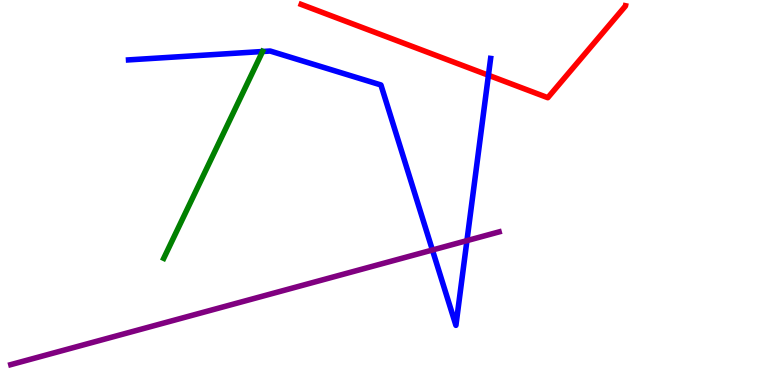[{'lines': ['blue', 'red'], 'intersections': [{'x': 6.3, 'y': 8.05}]}, {'lines': ['green', 'red'], 'intersections': []}, {'lines': ['purple', 'red'], 'intersections': []}, {'lines': ['blue', 'green'], 'intersections': [{'x': 3.39, 'y': 8.66}]}, {'lines': ['blue', 'purple'], 'intersections': [{'x': 5.58, 'y': 3.51}, {'x': 6.03, 'y': 3.75}]}, {'lines': ['green', 'purple'], 'intersections': []}]